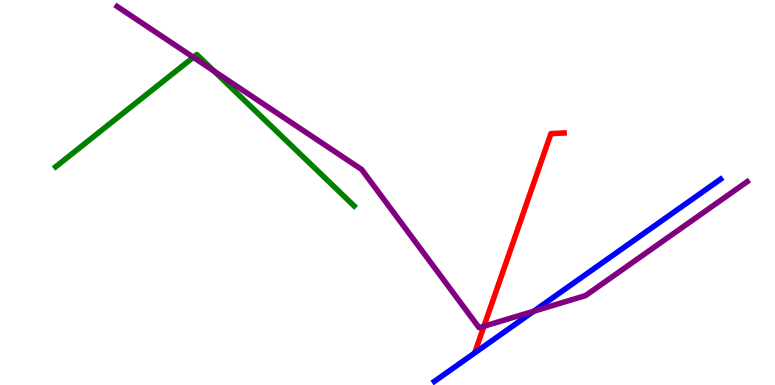[{'lines': ['blue', 'red'], 'intersections': []}, {'lines': ['green', 'red'], 'intersections': []}, {'lines': ['purple', 'red'], 'intersections': [{'x': 6.24, 'y': 1.53}]}, {'lines': ['blue', 'green'], 'intersections': []}, {'lines': ['blue', 'purple'], 'intersections': [{'x': 6.89, 'y': 1.92}]}, {'lines': ['green', 'purple'], 'intersections': [{'x': 2.49, 'y': 8.51}, {'x': 2.76, 'y': 8.16}]}]